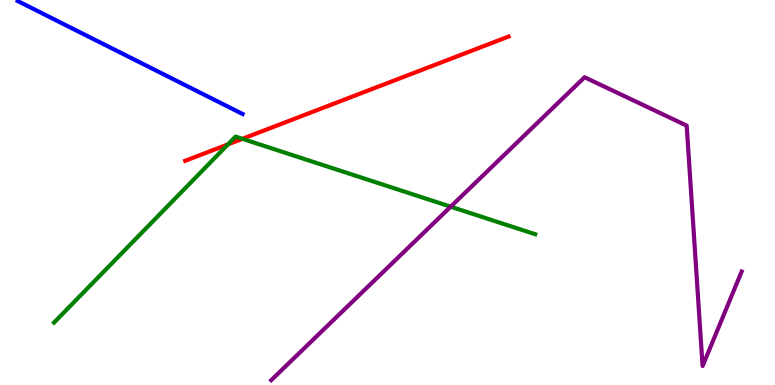[{'lines': ['blue', 'red'], 'intersections': []}, {'lines': ['green', 'red'], 'intersections': [{'x': 2.94, 'y': 6.25}, {'x': 3.13, 'y': 6.39}]}, {'lines': ['purple', 'red'], 'intersections': []}, {'lines': ['blue', 'green'], 'intersections': []}, {'lines': ['blue', 'purple'], 'intersections': []}, {'lines': ['green', 'purple'], 'intersections': [{'x': 5.82, 'y': 4.63}]}]